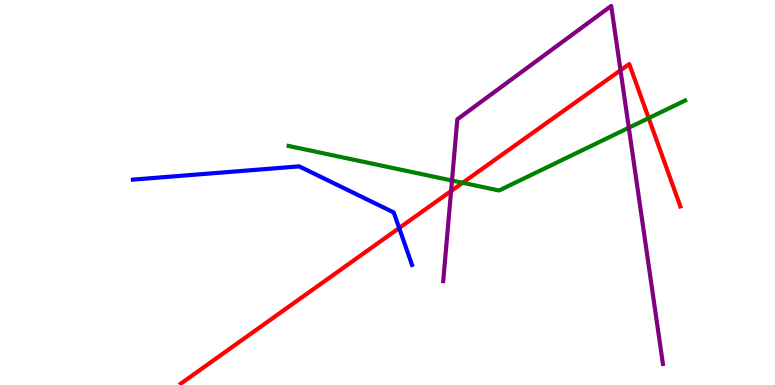[{'lines': ['blue', 'red'], 'intersections': [{'x': 5.15, 'y': 4.08}]}, {'lines': ['green', 'red'], 'intersections': [{'x': 5.97, 'y': 5.25}, {'x': 8.37, 'y': 6.93}]}, {'lines': ['purple', 'red'], 'intersections': [{'x': 5.82, 'y': 5.04}, {'x': 8.01, 'y': 8.17}]}, {'lines': ['blue', 'green'], 'intersections': []}, {'lines': ['blue', 'purple'], 'intersections': []}, {'lines': ['green', 'purple'], 'intersections': [{'x': 5.83, 'y': 5.31}, {'x': 8.11, 'y': 6.68}]}]